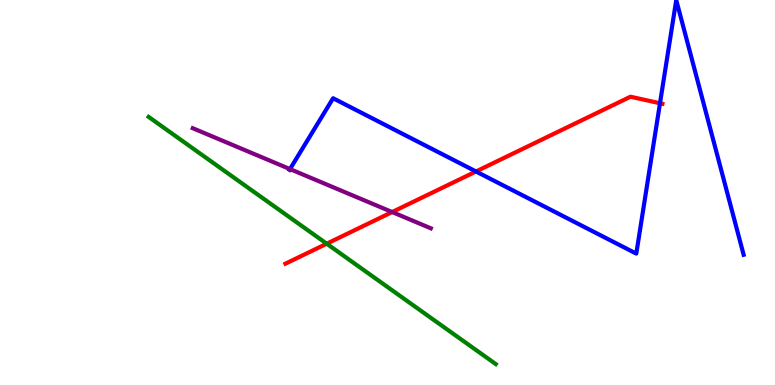[{'lines': ['blue', 'red'], 'intersections': [{'x': 6.14, 'y': 5.55}, {'x': 8.52, 'y': 7.32}]}, {'lines': ['green', 'red'], 'intersections': [{'x': 4.22, 'y': 3.67}]}, {'lines': ['purple', 'red'], 'intersections': [{'x': 5.06, 'y': 4.49}]}, {'lines': ['blue', 'green'], 'intersections': []}, {'lines': ['blue', 'purple'], 'intersections': [{'x': 3.74, 'y': 5.61}]}, {'lines': ['green', 'purple'], 'intersections': []}]